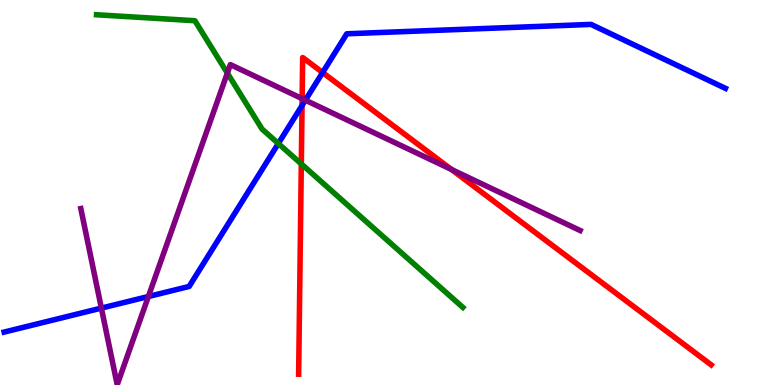[{'lines': ['blue', 'red'], 'intersections': [{'x': 3.9, 'y': 7.26}, {'x': 4.16, 'y': 8.12}]}, {'lines': ['green', 'red'], 'intersections': [{'x': 3.89, 'y': 5.74}]}, {'lines': ['purple', 'red'], 'intersections': [{'x': 3.9, 'y': 7.44}, {'x': 5.83, 'y': 5.6}]}, {'lines': ['blue', 'green'], 'intersections': [{'x': 3.59, 'y': 6.27}]}, {'lines': ['blue', 'purple'], 'intersections': [{'x': 1.31, 'y': 2.0}, {'x': 1.91, 'y': 2.3}, {'x': 3.94, 'y': 7.4}]}, {'lines': ['green', 'purple'], 'intersections': [{'x': 2.93, 'y': 8.1}]}]